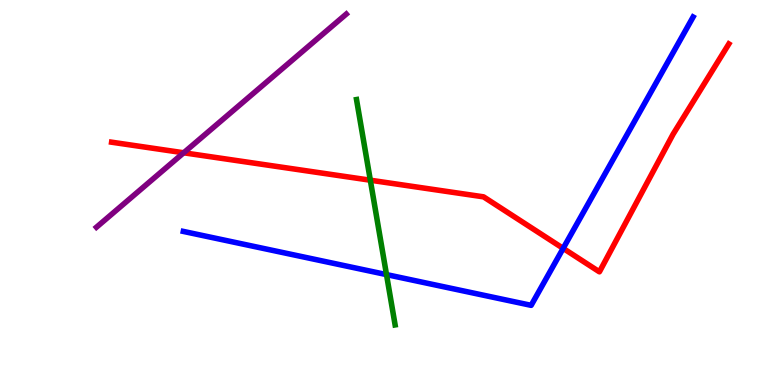[{'lines': ['blue', 'red'], 'intersections': [{'x': 7.27, 'y': 3.55}]}, {'lines': ['green', 'red'], 'intersections': [{'x': 4.78, 'y': 5.32}]}, {'lines': ['purple', 'red'], 'intersections': [{'x': 2.37, 'y': 6.03}]}, {'lines': ['blue', 'green'], 'intersections': [{'x': 4.99, 'y': 2.87}]}, {'lines': ['blue', 'purple'], 'intersections': []}, {'lines': ['green', 'purple'], 'intersections': []}]